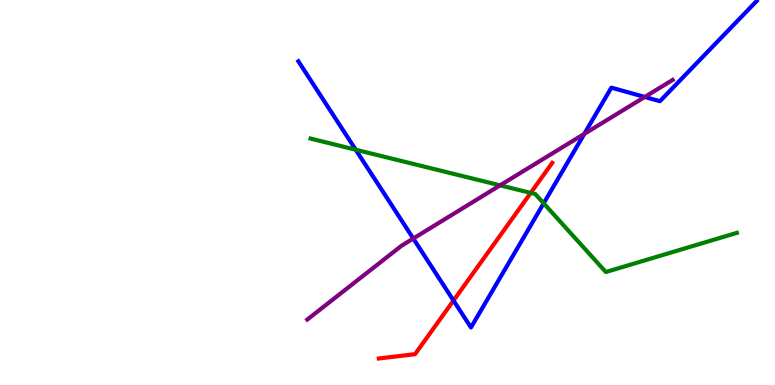[{'lines': ['blue', 'red'], 'intersections': [{'x': 5.85, 'y': 2.19}]}, {'lines': ['green', 'red'], 'intersections': [{'x': 6.85, 'y': 4.99}]}, {'lines': ['purple', 'red'], 'intersections': []}, {'lines': ['blue', 'green'], 'intersections': [{'x': 4.59, 'y': 6.11}, {'x': 7.01, 'y': 4.72}]}, {'lines': ['blue', 'purple'], 'intersections': [{'x': 5.33, 'y': 3.8}, {'x': 7.54, 'y': 6.52}, {'x': 8.32, 'y': 7.48}]}, {'lines': ['green', 'purple'], 'intersections': [{'x': 6.45, 'y': 5.19}]}]